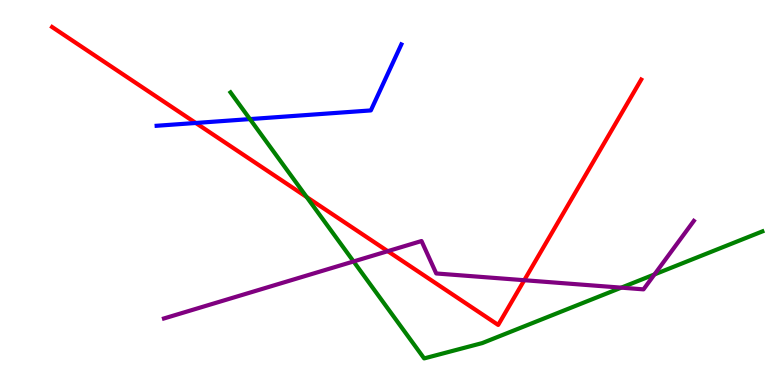[{'lines': ['blue', 'red'], 'intersections': [{'x': 2.53, 'y': 6.81}]}, {'lines': ['green', 'red'], 'intersections': [{'x': 3.96, 'y': 4.88}]}, {'lines': ['purple', 'red'], 'intersections': [{'x': 5.0, 'y': 3.48}, {'x': 6.76, 'y': 2.72}]}, {'lines': ['blue', 'green'], 'intersections': [{'x': 3.23, 'y': 6.91}]}, {'lines': ['blue', 'purple'], 'intersections': []}, {'lines': ['green', 'purple'], 'intersections': [{'x': 4.56, 'y': 3.21}, {'x': 8.02, 'y': 2.53}, {'x': 8.44, 'y': 2.87}]}]